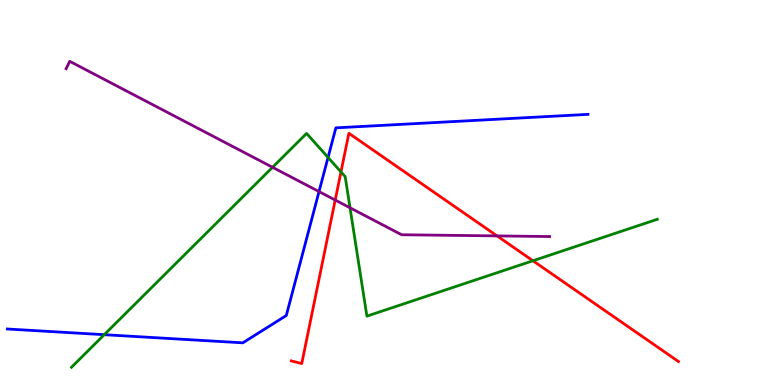[{'lines': ['blue', 'red'], 'intersections': []}, {'lines': ['green', 'red'], 'intersections': [{'x': 4.4, 'y': 5.53}, {'x': 6.88, 'y': 3.23}]}, {'lines': ['purple', 'red'], 'intersections': [{'x': 4.33, 'y': 4.8}, {'x': 6.41, 'y': 3.87}]}, {'lines': ['blue', 'green'], 'intersections': [{'x': 1.35, 'y': 1.31}, {'x': 4.23, 'y': 5.91}]}, {'lines': ['blue', 'purple'], 'intersections': [{'x': 4.12, 'y': 5.02}]}, {'lines': ['green', 'purple'], 'intersections': [{'x': 3.52, 'y': 5.65}, {'x': 4.52, 'y': 4.6}]}]